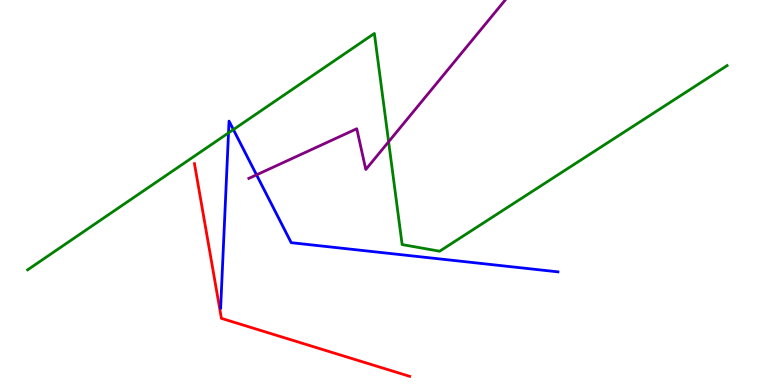[{'lines': ['blue', 'red'], 'intersections': []}, {'lines': ['green', 'red'], 'intersections': []}, {'lines': ['purple', 'red'], 'intersections': []}, {'lines': ['blue', 'green'], 'intersections': [{'x': 2.95, 'y': 6.55}, {'x': 3.01, 'y': 6.63}]}, {'lines': ['blue', 'purple'], 'intersections': [{'x': 3.31, 'y': 5.46}]}, {'lines': ['green', 'purple'], 'intersections': [{'x': 5.01, 'y': 6.32}]}]